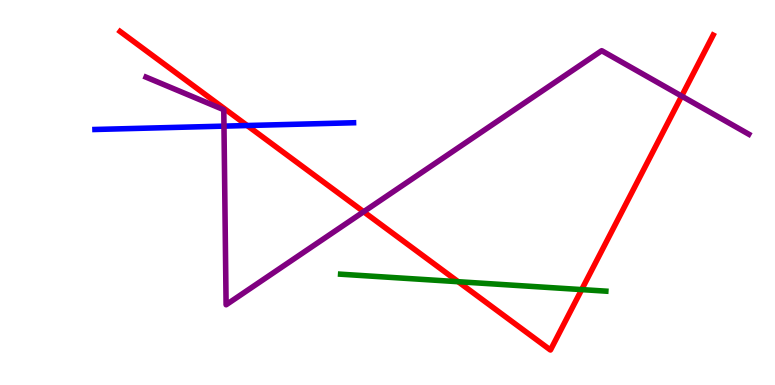[{'lines': ['blue', 'red'], 'intersections': [{'x': 3.19, 'y': 6.74}]}, {'lines': ['green', 'red'], 'intersections': [{'x': 5.91, 'y': 2.68}, {'x': 7.51, 'y': 2.48}]}, {'lines': ['purple', 'red'], 'intersections': [{'x': 4.69, 'y': 4.5}, {'x': 8.8, 'y': 7.5}]}, {'lines': ['blue', 'green'], 'intersections': []}, {'lines': ['blue', 'purple'], 'intersections': [{'x': 2.89, 'y': 6.72}]}, {'lines': ['green', 'purple'], 'intersections': []}]